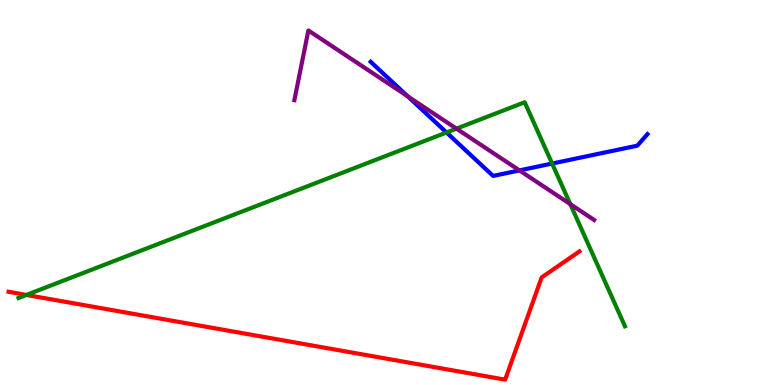[{'lines': ['blue', 'red'], 'intersections': []}, {'lines': ['green', 'red'], 'intersections': [{'x': 0.341, 'y': 2.34}]}, {'lines': ['purple', 'red'], 'intersections': []}, {'lines': ['blue', 'green'], 'intersections': [{'x': 5.76, 'y': 6.56}, {'x': 7.12, 'y': 5.75}]}, {'lines': ['blue', 'purple'], 'intersections': [{'x': 5.26, 'y': 7.5}, {'x': 6.7, 'y': 5.57}]}, {'lines': ['green', 'purple'], 'intersections': [{'x': 5.89, 'y': 6.66}, {'x': 7.36, 'y': 4.7}]}]